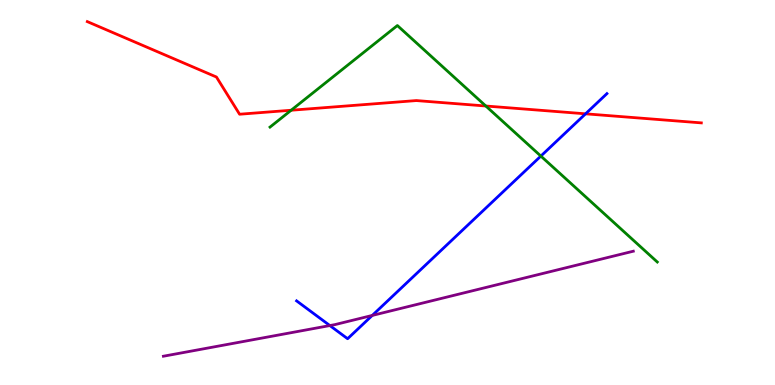[{'lines': ['blue', 'red'], 'intersections': [{'x': 7.56, 'y': 7.04}]}, {'lines': ['green', 'red'], 'intersections': [{'x': 3.76, 'y': 7.14}, {'x': 6.27, 'y': 7.25}]}, {'lines': ['purple', 'red'], 'intersections': []}, {'lines': ['blue', 'green'], 'intersections': [{'x': 6.98, 'y': 5.95}]}, {'lines': ['blue', 'purple'], 'intersections': [{'x': 4.26, 'y': 1.54}, {'x': 4.8, 'y': 1.81}]}, {'lines': ['green', 'purple'], 'intersections': []}]